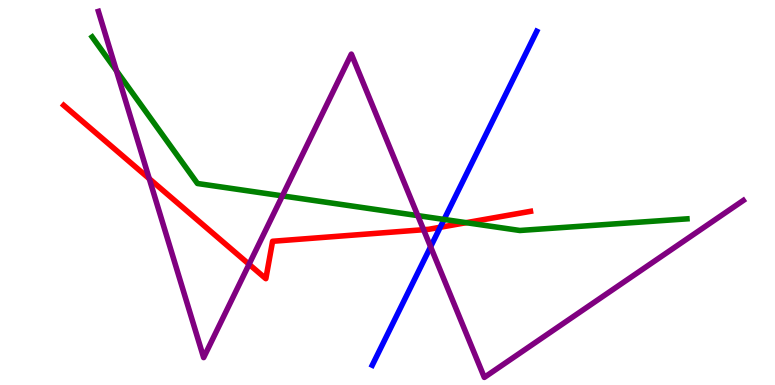[{'lines': ['blue', 'red'], 'intersections': [{'x': 5.68, 'y': 4.1}]}, {'lines': ['green', 'red'], 'intersections': [{'x': 6.02, 'y': 4.22}]}, {'lines': ['purple', 'red'], 'intersections': [{'x': 1.93, 'y': 5.36}, {'x': 3.21, 'y': 3.14}, {'x': 5.47, 'y': 4.03}]}, {'lines': ['blue', 'green'], 'intersections': [{'x': 5.73, 'y': 4.3}]}, {'lines': ['blue', 'purple'], 'intersections': [{'x': 5.56, 'y': 3.59}]}, {'lines': ['green', 'purple'], 'intersections': [{'x': 1.5, 'y': 8.16}, {'x': 3.64, 'y': 4.91}, {'x': 5.39, 'y': 4.4}]}]